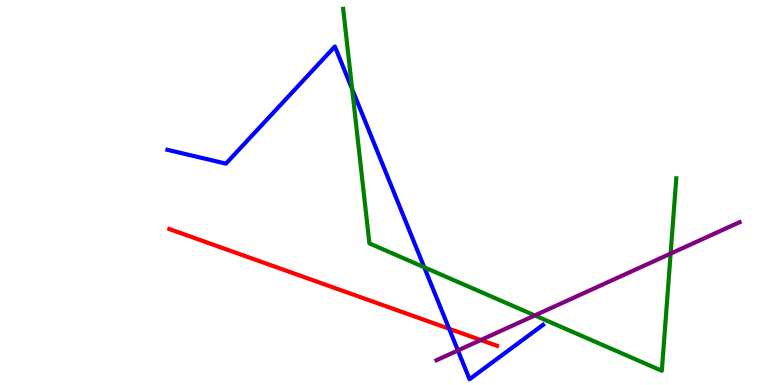[{'lines': ['blue', 'red'], 'intersections': [{'x': 5.8, 'y': 1.46}]}, {'lines': ['green', 'red'], 'intersections': []}, {'lines': ['purple', 'red'], 'intersections': [{'x': 6.2, 'y': 1.17}]}, {'lines': ['blue', 'green'], 'intersections': [{'x': 4.54, 'y': 7.68}, {'x': 5.47, 'y': 3.06}]}, {'lines': ['blue', 'purple'], 'intersections': [{'x': 5.91, 'y': 0.897}]}, {'lines': ['green', 'purple'], 'intersections': [{'x': 6.9, 'y': 1.81}, {'x': 8.65, 'y': 3.41}]}]